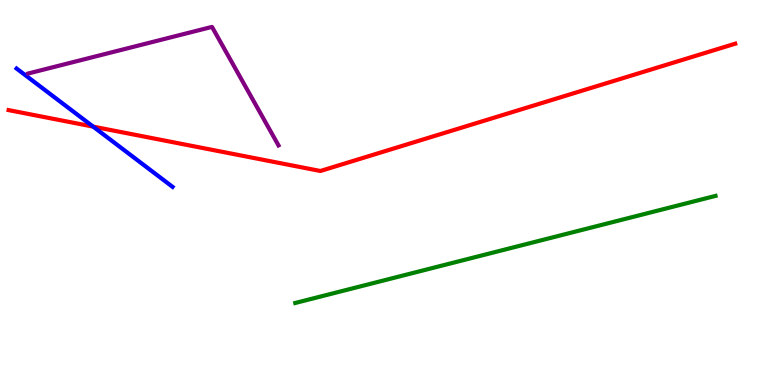[{'lines': ['blue', 'red'], 'intersections': [{'x': 1.2, 'y': 6.71}]}, {'lines': ['green', 'red'], 'intersections': []}, {'lines': ['purple', 'red'], 'intersections': []}, {'lines': ['blue', 'green'], 'intersections': []}, {'lines': ['blue', 'purple'], 'intersections': []}, {'lines': ['green', 'purple'], 'intersections': []}]